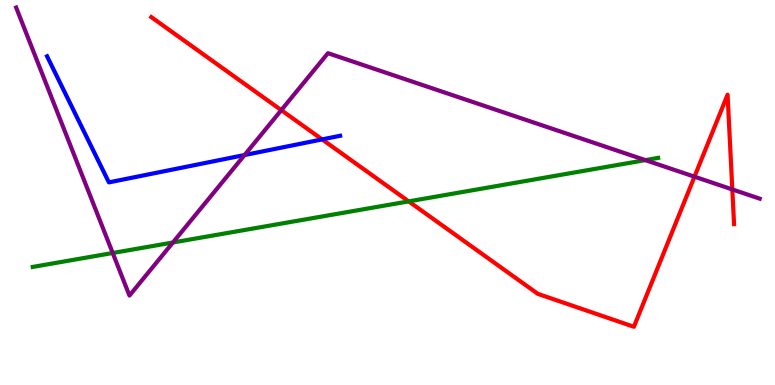[{'lines': ['blue', 'red'], 'intersections': [{'x': 4.16, 'y': 6.38}]}, {'lines': ['green', 'red'], 'intersections': [{'x': 5.27, 'y': 4.77}]}, {'lines': ['purple', 'red'], 'intersections': [{'x': 3.63, 'y': 7.14}, {'x': 8.96, 'y': 5.41}, {'x': 9.45, 'y': 5.08}]}, {'lines': ['blue', 'green'], 'intersections': []}, {'lines': ['blue', 'purple'], 'intersections': [{'x': 3.16, 'y': 5.97}]}, {'lines': ['green', 'purple'], 'intersections': [{'x': 1.45, 'y': 3.43}, {'x': 2.23, 'y': 3.7}, {'x': 8.33, 'y': 5.84}]}]